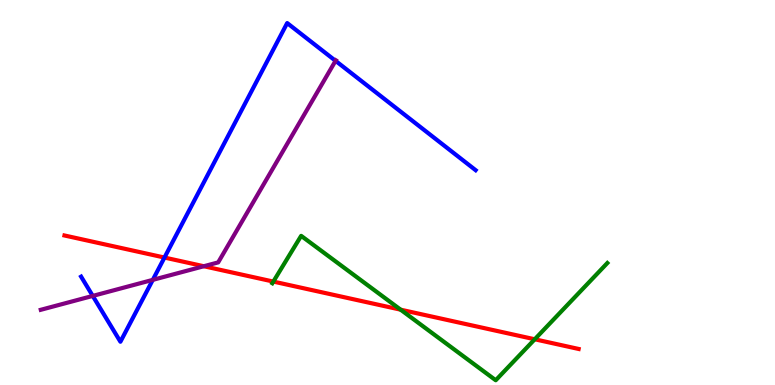[{'lines': ['blue', 'red'], 'intersections': [{'x': 2.12, 'y': 3.31}]}, {'lines': ['green', 'red'], 'intersections': [{'x': 3.53, 'y': 2.69}, {'x': 5.17, 'y': 1.96}, {'x': 6.9, 'y': 1.19}]}, {'lines': ['purple', 'red'], 'intersections': [{'x': 2.63, 'y': 3.08}]}, {'lines': ['blue', 'green'], 'intersections': []}, {'lines': ['blue', 'purple'], 'intersections': [{'x': 1.2, 'y': 2.31}, {'x': 1.97, 'y': 2.73}, {'x': 4.33, 'y': 8.42}]}, {'lines': ['green', 'purple'], 'intersections': []}]